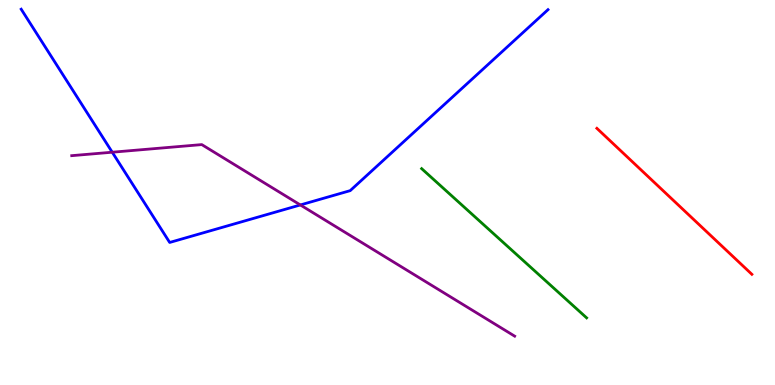[{'lines': ['blue', 'red'], 'intersections': []}, {'lines': ['green', 'red'], 'intersections': []}, {'lines': ['purple', 'red'], 'intersections': []}, {'lines': ['blue', 'green'], 'intersections': []}, {'lines': ['blue', 'purple'], 'intersections': [{'x': 1.45, 'y': 6.05}, {'x': 3.88, 'y': 4.68}]}, {'lines': ['green', 'purple'], 'intersections': []}]